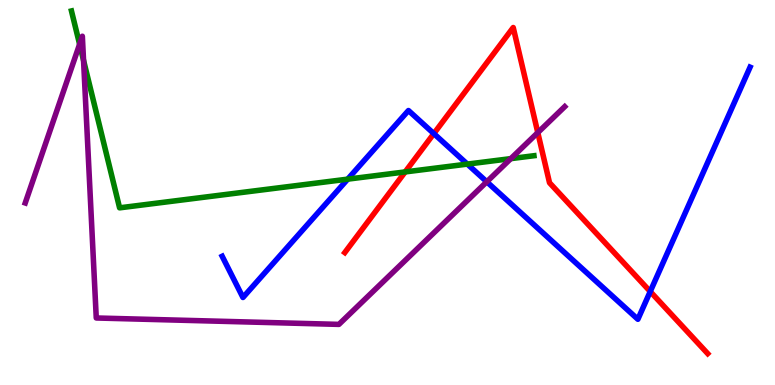[{'lines': ['blue', 'red'], 'intersections': [{'x': 5.6, 'y': 6.53}, {'x': 8.39, 'y': 2.43}]}, {'lines': ['green', 'red'], 'intersections': [{'x': 5.23, 'y': 5.53}]}, {'lines': ['purple', 'red'], 'intersections': [{'x': 6.94, 'y': 6.56}]}, {'lines': ['blue', 'green'], 'intersections': [{'x': 4.49, 'y': 5.35}, {'x': 6.03, 'y': 5.74}]}, {'lines': ['blue', 'purple'], 'intersections': [{'x': 6.28, 'y': 5.28}]}, {'lines': ['green', 'purple'], 'intersections': [{'x': 1.03, 'y': 8.85}, {'x': 1.08, 'y': 8.43}, {'x': 6.59, 'y': 5.88}]}]